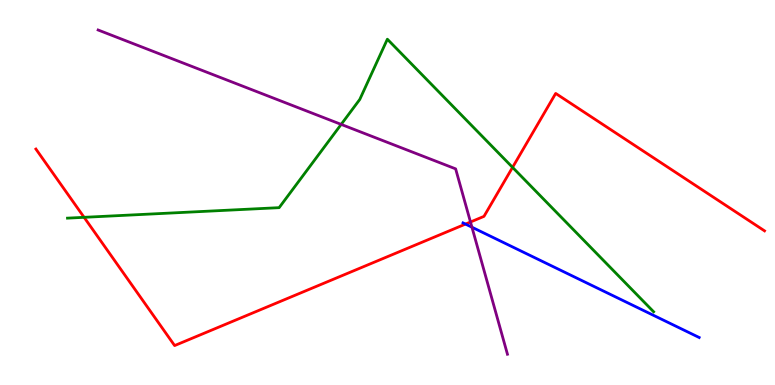[{'lines': ['blue', 'red'], 'intersections': [{'x': 6.01, 'y': 4.18}]}, {'lines': ['green', 'red'], 'intersections': [{'x': 1.09, 'y': 4.36}, {'x': 6.61, 'y': 5.65}]}, {'lines': ['purple', 'red'], 'intersections': [{'x': 6.07, 'y': 4.23}]}, {'lines': ['blue', 'green'], 'intersections': []}, {'lines': ['blue', 'purple'], 'intersections': [{'x': 6.09, 'y': 4.1}]}, {'lines': ['green', 'purple'], 'intersections': [{'x': 4.4, 'y': 6.77}]}]